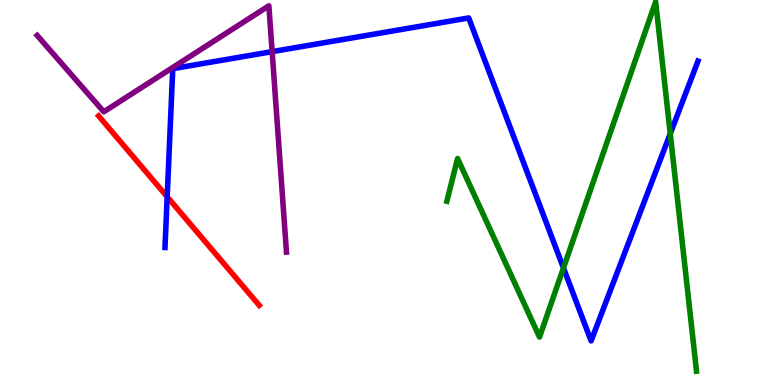[{'lines': ['blue', 'red'], 'intersections': [{'x': 2.16, 'y': 4.89}]}, {'lines': ['green', 'red'], 'intersections': []}, {'lines': ['purple', 'red'], 'intersections': []}, {'lines': ['blue', 'green'], 'intersections': [{'x': 7.27, 'y': 3.04}, {'x': 8.65, 'y': 6.53}]}, {'lines': ['blue', 'purple'], 'intersections': [{'x': 3.51, 'y': 8.66}]}, {'lines': ['green', 'purple'], 'intersections': []}]